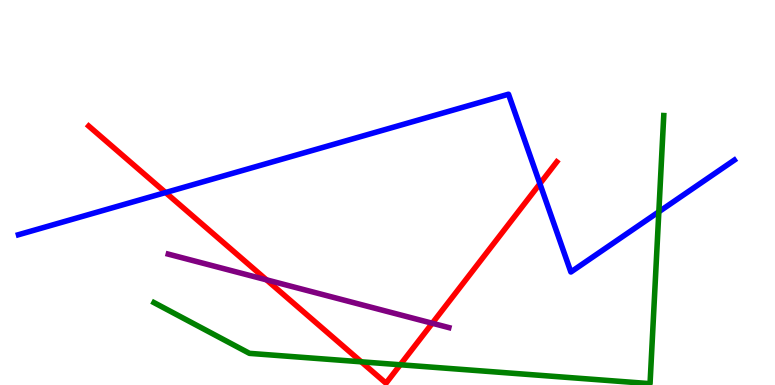[{'lines': ['blue', 'red'], 'intersections': [{'x': 2.14, 'y': 5.0}, {'x': 6.97, 'y': 5.23}]}, {'lines': ['green', 'red'], 'intersections': [{'x': 4.66, 'y': 0.602}, {'x': 5.16, 'y': 0.526}]}, {'lines': ['purple', 'red'], 'intersections': [{'x': 3.44, 'y': 2.73}, {'x': 5.58, 'y': 1.6}]}, {'lines': ['blue', 'green'], 'intersections': [{'x': 8.5, 'y': 4.5}]}, {'lines': ['blue', 'purple'], 'intersections': []}, {'lines': ['green', 'purple'], 'intersections': []}]